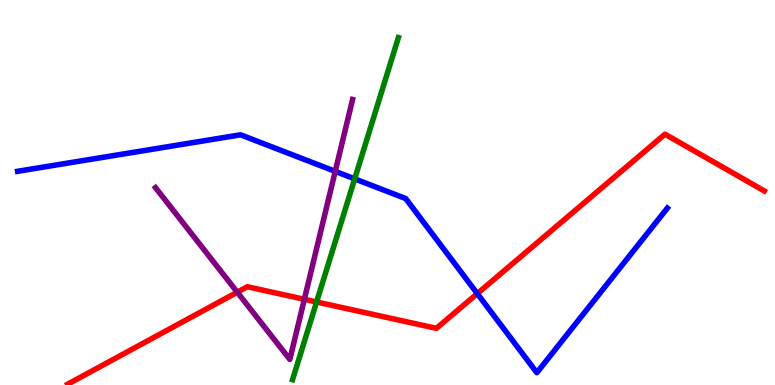[{'lines': ['blue', 'red'], 'intersections': [{'x': 6.16, 'y': 2.37}]}, {'lines': ['green', 'red'], 'intersections': [{'x': 4.08, 'y': 2.16}]}, {'lines': ['purple', 'red'], 'intersections': [{'x': 3.06, 'y': 2.41}, {'x': 3.93, 'y': 2.23}]}, {'lines': ['blue', 'green'], 'intersections': [{'x': 4.58, 'y': 5.35}]}, {'lines': ['blue', 'purple'], 'intersections': [{'x': 4.33, 'y': 5.55}]}, {'lines': ['green', 'purple'], 'intersections': []}]